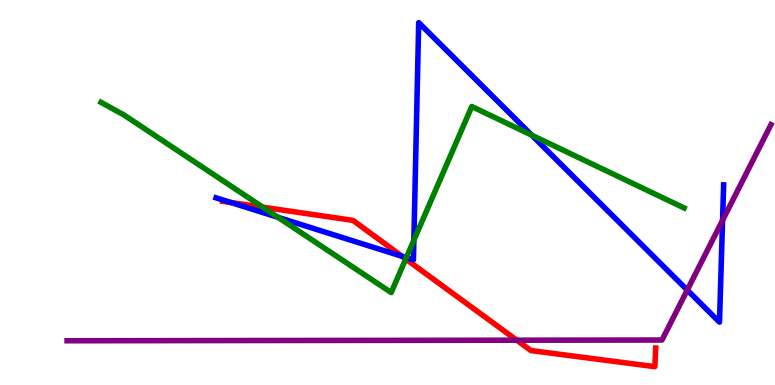[{'lines': ['blue', 'red'], 'intersections': [{'x': 2.98, 'y': 4.74}, {'x': 5.19, 'y': 3.34}]}, {'lines': ['green', 'red'], 'intersections': [{'x': 3.39, 'y': 4.62}, {'x': 5.24, 'y': 3.27}]}, {'lines': ['purple', 'red'], 'intersections': [{'x': 6.67, 'y': 1.16}]}, {'lines': ['blue', 'green'], 'intersections': [{'x': 3.59, 'y': 4.36}, {'x': 5.24, 'y': 3.31}, {'x': 5.34, 'y': 3.76}, {'x': 6.86, 'y': 6.49}]}, {'lines': ['blue', 'purple'], 'intersections': [{'x': 8.87, 'y': 2.47}, {'x': 9.32, 'y': 4.28}]}, {'lines': ['green', 'purple'], 'intersections': []}]